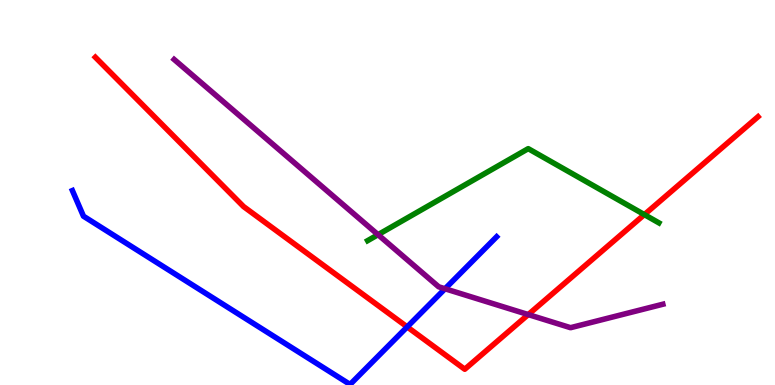[{'lines': ['blue', 'red'], 'intersections': [{'x': 5.25, 'y': 1.51}]}, {'lines': ['green', 'red'], 'intersections': [{'x': 8.31, 'y': 4.43}]}, {'lines': ['purple', 'red'], 'intersections': [{'x': 6.82, 'y': 1.83}]}, {'lines': ['blue', 'green'], 'intersections': []}, {'lines': ['blue', 'purple'], 'intersections': [{'x': 5.74, 'y': 2.5}]}, {'lines': ['green', 'purple'], 'intersections': [{'x': 4.88, 'y': 3.9}]}]